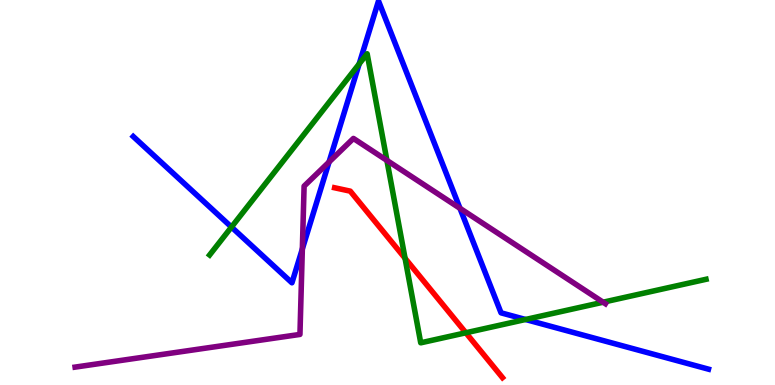[{'lines': ['blue', 'red'], 'intersections': []}, {'lines': ['green', 'red'], 'intersections': [{'x': 5.23, 'y': 3.29}, {'x': 6.01, 'y': 1.36}]}, {'lines': ['purple', 'red'], 'intersections': []}, {'lines': ['blue', 'green'], 'intersections': [{'x': 2.99, 'y': 4.1}, {'x': 4.63, 'y': 8.34}, {'x': 6.78, 'y': 1.7}]}, {'lines': ['blue', 'purple'], 'intersections': [{'x': 3.9, 'y': 3.53}, {'x': 4.25, 'y': 5.79}, {'x': 5.94, 'y': 4.59}]}, {'lines': ['green', 'purple'], 'intersections': [{'x': 4.99, 'y': 5.83}, {'x': 7.78, 'y': 2.15}]}]